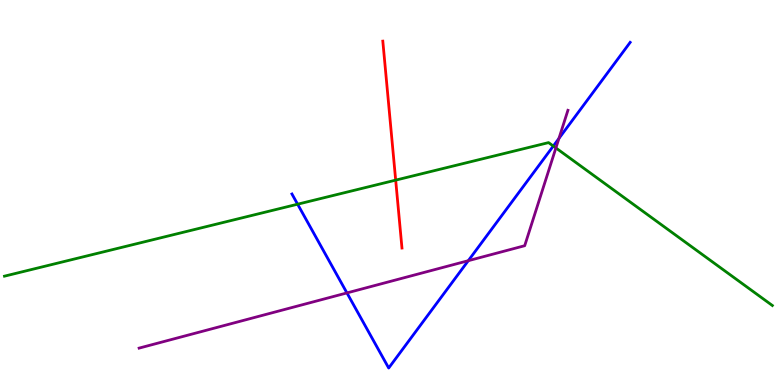[{'lines': ['blue', 'red'], 'intersections': []}, {'lines': ['green', 'red'], 'intersections': [{'x': 5.11, 'y': 5.32}]}, {'lines': ['purple', 'red'], 'intersections': []}, {'lines': ['blue', 'green'], 'intersections': [{'x': 3.84, 'y': 4.7}, {'x': 7.14, 'y': 6.21}]}, {'lines': ['blue', 'purple'], 'intersections': [{'x': 4.48, 'y': 2.39}, {'x': 6.04, 'y': 3.23}, {'x': 7.21, 'y': 6.4}]}, {'lines': ['green', 'purple'], 'intersections': [{'x': 7.17, 'y': 6.16}]}]